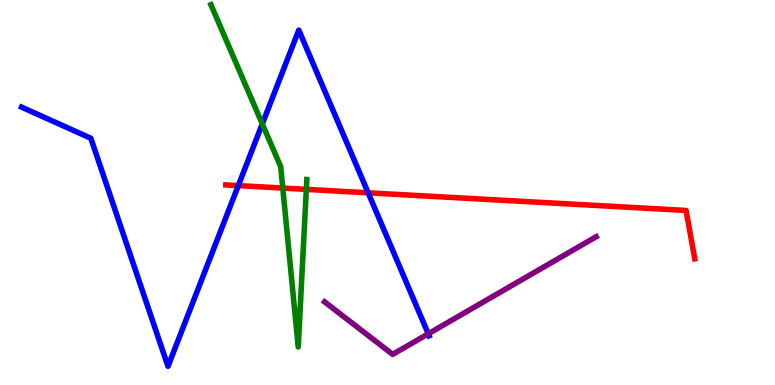[{'lines': ['blue', 'red'], 'intersections': [{'x': 3.07, 'y': 5.18}, {'x': 4.75, 'y': 4.99}]}, {'lines': ['green', 'red'], 'intersections': [{'x': 3.65, 'y': 5.11}, {'x': 3.95, 'y': 5.08}]}, {'lines': ['purple', 'red'], 'intersections': []}, {'lines': ['blue', 'green'], 'intersections': [{'x': 3.38, 'y': 6.78}]}, {'lines': ['blue', 'purple'], 'intersections': [{'x': 5.53, 'y': 1.33}]}, {'lines': ['green', 'purple'], 'intersections': []}]